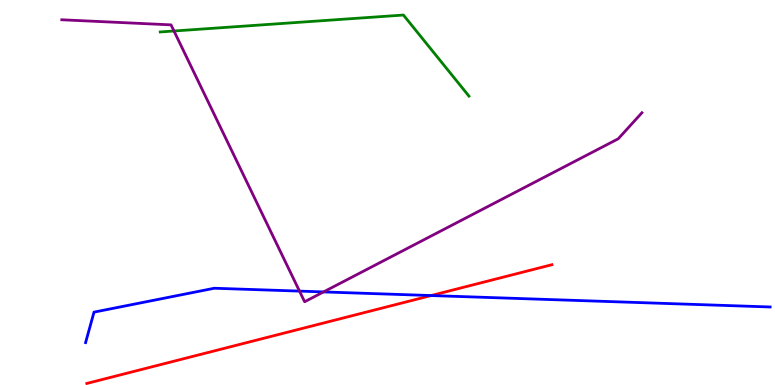[{'lines': ['blue', 'red'], 'intersections': [{'x': 5.56, 'y': 2.32}]}, {'lines': ['green', 'red'], 'intersections': []}, {'lines': ['purple', 'red'], 'intersections': []}, {'lines': ['blue', 'green'], 'intersections': []}, {'lines': ['blue', 'purple'], 'intersections': [{'x': 3.86, 'y': 2.44}, {'x': 4.17, 'y': 2.42}]}, {'lines': ['green', 'purple'], 'intersections': [{'x': 2.24, 'y': 9.19}]}]